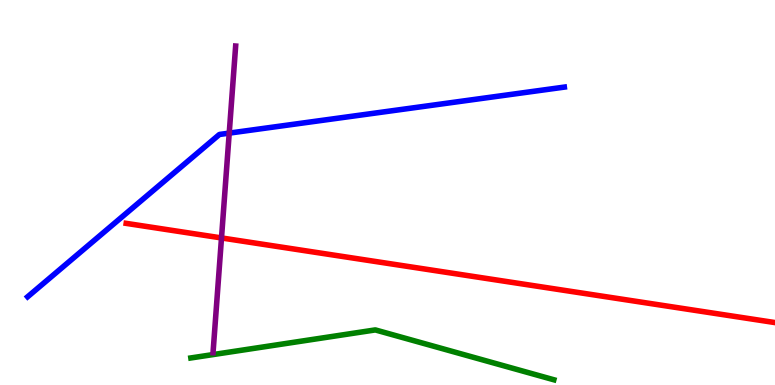[{'lines': ['blue', 'red'], 'intersections': []}, {'lines': ['green', 'red'], 'intersections': []}, {'lines': ['purple', 'red'], 'intersections': [{'x': 2.86, 'y': 3.82}]}, {'lines': ['blue', 'green'], 'intersections': []}, {'lines': ['blue', 'purple'], 'intersections': [{'x': 2.96, 'y': 6.54}]}, {'lines': ['green', 'purple'], 'intersections': []}]